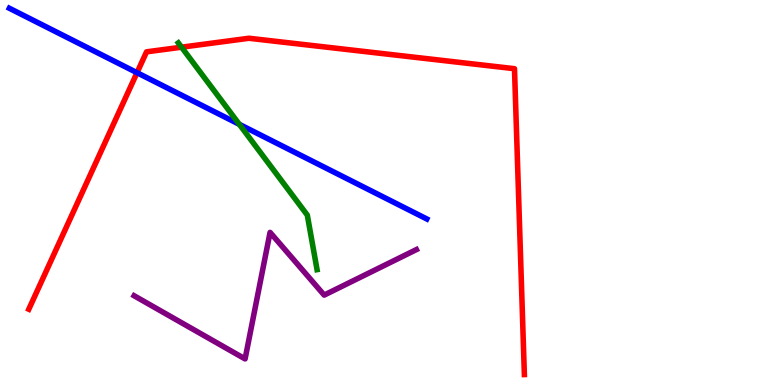[{'lines': ['blue', 'red'], 'intersections': [{'x': 1.77, 'y': 8.11}]}, {'lines': ['green', 'red'], 'intersections': [{'x': 2.34, 'y': 8.77}]}, {'lines': ['purple', 'red'], 'intersections': []}, {'lines': ['blue', 'green'], 'intersections': [{'x': 3.09, 'y': 6.77}]}, {'lines': ['blue', 'purple'], 'intersections': []}, {'lines': ['green', 'purple'], 'intersections': []}]